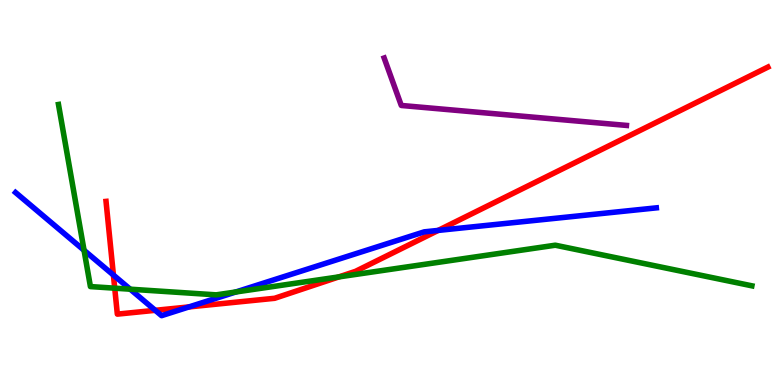[{'lines': ['blue', 'red'], 'intersections': [{'x': 1.46, 'y': 2.86}, {'x': 2.0, 'y': 1.94}, {'x': 2.44, 'y': 2.03}, {'x': 5.65, 'y': 4.02}]}, {'lines': ['green', 'red'], 'intersections': [{'x': 1.48, 'y': 2.51}, {'x': 4.37, 'y': 2.81}]}, {'lines': ['purple', 'red'], 'intersections': []}, {'lines': ['blue', 'green'], 'intersections': [{'x': 1.08, 'y': 3.5}, {'x': 1.68, 'y': 2.49}, {'x': 3.04, 'y': 2.42}]}, {'lines': ['blue', 'purple'], 'intersections': []}, {'lines': ['green', 'purple'], 'intersections': []}]